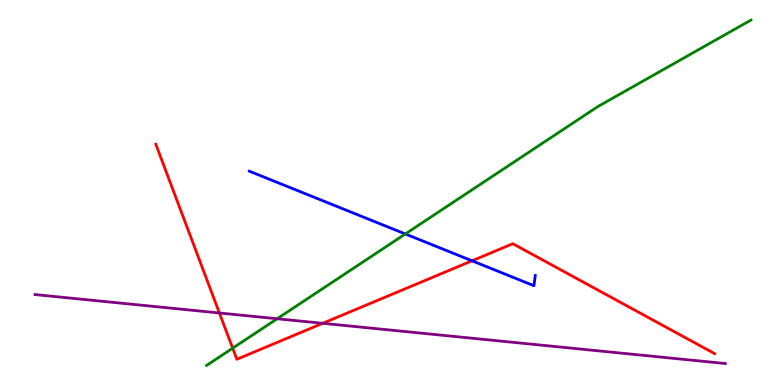[{'lines': ['blue', 'red'], 'intersections': [{'x': 6.09, 'y': 3.23}]}, {'lines': ['green', 'red'], 'intersections': [{'x': 3.0, 'y': 0.956}]}, {'lines': ['purple', 'red'], 'intersections': [{'x': 2.83, 'y': 1.87}, {'x': 4.16, 'y': 1.6}]}, {'lines': ['blue', 'green'], 'intersections': [{'x': 5.23, 'y': 3.92}]}, {'lines': ['blue', 'purple'], 'intersections': []}, {'lines': ['green', 'purple'], 'intersections': [{'x': 3.58, 'y': 1.72}]}]